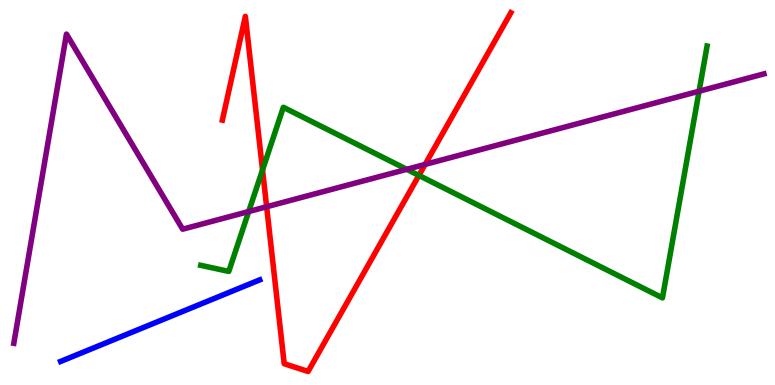[{'lines': ['blue', 'red'], 'intersections': []}, {'lines': ['green', 'red'], 'intersections': [{'x': 3.39, 'y': 5.59}, {'x': 5.41, 'y': 5.44}]}, {'lines': ['purple', 'red'], 'intersections': [{'x': 3.44, 'y': 4.63}, {'x': 5.49, 'y': 5.73}]}, {'lines': ['blue', 'green'], 'intersections': []}, {'lines': ['blue', 'purple'], 'intersections': []}, {'lines': ['green', 'purple'], 'intersections': [{'x': 3.21, 'y': 4.51}, {'x': 5.25, 'y': 5.6}, {'x': 9.02, 'y': 7.63}]}]